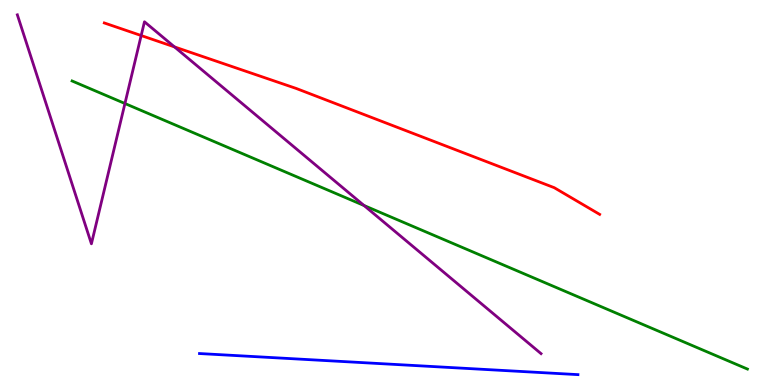[{'lines': ['blue', 'red'], 'intersections': []}, {'lines': ['green', 'red'], 'intersections': []}, {'lines': ['purple', 'red'], 'intersections': [{'x': 1.82, 'y': 9.08}, {'x': 2.25, 'y': 8.78}]}, {'lines': ['blue', 'green'], 'intersections': []}, {'lines': ['blue', 'purple'], 'intersections': []}, {'lines': ['green', 'purple'], 'intersections': [{'x': 1.61, 'y': 7.31}, {'x': 4.7, 'y': 4.66}]}]